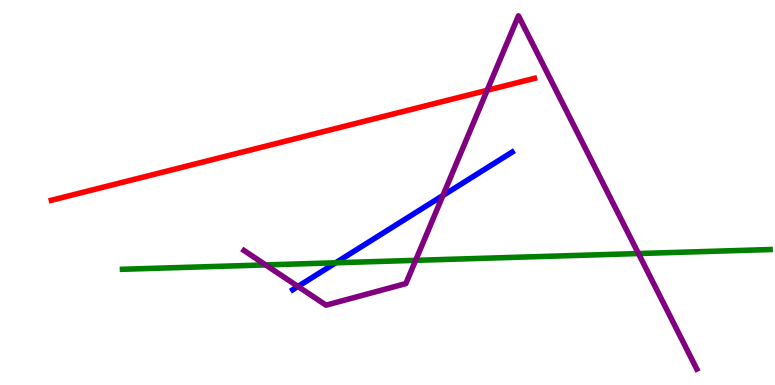[{'lines': ['blue', 'red'], 'intersections': []}, {'lines': ['green', 'red'], 'intersections': []}, {'lines': ['purple', 'red'], 'intersections': [{'x': 6.29, 'y': 7.65}]}, {'lines': ['blue', 'green'], 'intersections': [{'x': 4.33, 'y': 3.17}]}, {'lines': ['blue', 'purple'], 'intersections': [{'x': 3.84, 'y': 2.56}, {'x': 5.71, 'y': 4.92}]}, {'lines': ['green', 'purple'], 'intersections': [{'x': 3.43, 'y': 3.12}, {'x': 5.36, 'y': 3.24}, {'x': 8.24, 'y': 3.41}]}]